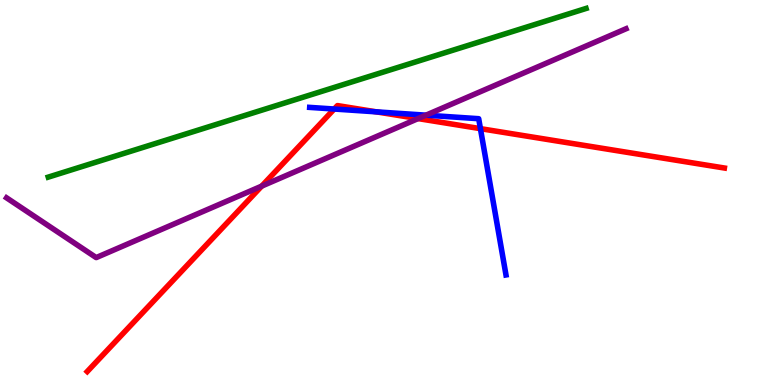[{'lines': ['blue', 'red'], 'intersections': [{'x': 4.31, 'y': 7.17}, {'x': 4.86, 'y': 7.09}, {'x': 6.2, 'y': 6.66}]}, {'lines': ['green', 'red'], 'intersections': []}, {'lines': ['purple', 'red'], 'intersections': [{'x': 3.38, 'y': 5.17}, {'x': 5.39, 'y': 6.92}]}, {'lines': ['blue', 'green'], 'intersections': []}, {'lines': ['blue', 'purple'], 'intersections': [{'x': 5.5, 'y': 7.01}]}, {'lines': ['green', 'purple'], 'intersections': []}]